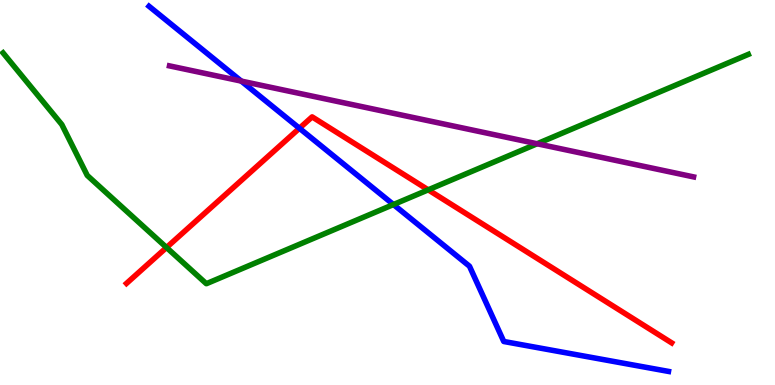[{'lines': ['blue', 'red'], 'intersections': [{'x': 3.86, 'y': 6.67}]}, {'lines': ['green', 'red'], 'intersections': [{'x': 2.15, 'y': 3.57}, {'x': 5.53, 'y': 5.07}]}, {'lines': ['purple', 'red'], 'intersections': []}, {'lines': ['blue', 'green'], 'intersections': [{'x': 5.08, 'y': 4.69}]}, {'lines': ['blue', 'purple'], 'intersections': [{'x': 3.11, 'y': 7.89}]}, {'lines': ['green', 'purple'], 'intersections': [{'x': 6.93, 'y': 6.27}]}]